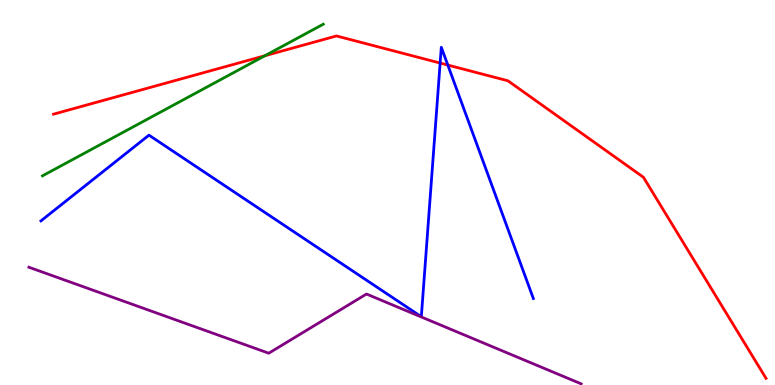[{'lines': ['blue', 'red'], 'intersections': [{'x': 5.68, 'y': 8.36}, {'x': 5.78, 'y': 8.31}]}, {'lines': ['green', 'red'], 'intersections': [{'x': 3.42, 'y': 8.55}]}, {'lines': ['purple', 'red'], 'intersections': []}, {'lines': ['blue', 'green'], 'intersections': []}, {'lines': ['blue', 'purple'], 'intersections': []}, {'lines': ['green', 'purple'], 'intersections': []}]